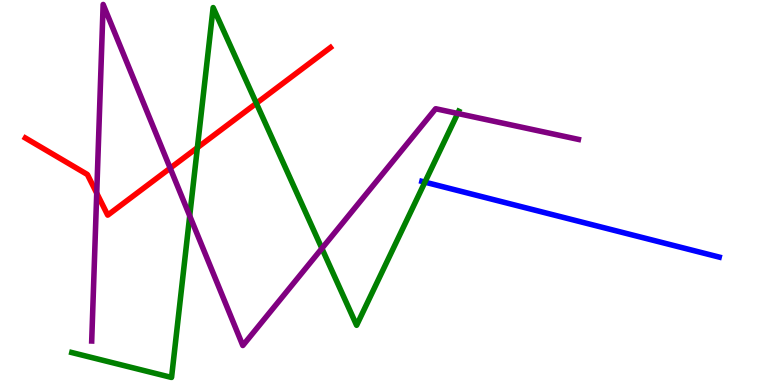[{'lines': ['blue', 'red'], 'intersections': []}, {'lines': ['green', 'red'], 'intersections': [{'x': 2.55, 'y': 6.16}, {'x': 3.31, 'y': 7.32}]}, {'lines': ['purple', 'red'], 'intersections': [{'x': 1.25, 'y': 4.98}, {'x': 2.2, 'y': 5.63}]}, {'lines': ['blue', 'green'], 'intersections': [{'x': 5.48, 'y': 5.27}]}, {'lines': ['blue', 'purple'], 'intersections': []}, {'lines': ['green', 'purple'], 'intersections': [{'x': 2.45, 'y': 4.39}, {'x': 4.15, 'y': 3.55}, {'x': 5.91, 'y': 7.05}]}]